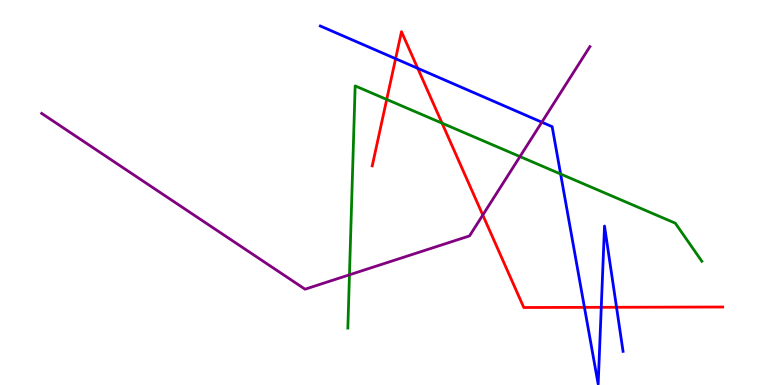[{'lines': ['blue', 'red'], 'intersections': [{'x': 5.1, 'y': 8.48}, {'x': 5.39, 'y': 8.23}, {'x': 7.54, 'y': 2.02}, {'x': 7.76, 'y': 2.02}, {'x': 7.96, 'y': 2.02}]}, {'lines': ['green', 'red'], 'intersections': [{'x': 4.99, 'y': 7.42}, {'x': 5.7, 'y': 6.8}]}, {'lines': ['purple', 'red'], 'intersections': [{'x': 6.23, 'y': 4.41}]}, {'lines': ['blue', 'green'], 'intersections': [{'x': 7.23, 'y': 5.48}]}, {'lines': ['blue', 'purple'], 'intersections': [{'x': 6.99, 'y': 6.83}]}, {'lines': ['green', 'purple'], 'intersections': [{'x': 4.51, 'y': 2.86}, {'x': 6.71, 'y': 5.93}]}]